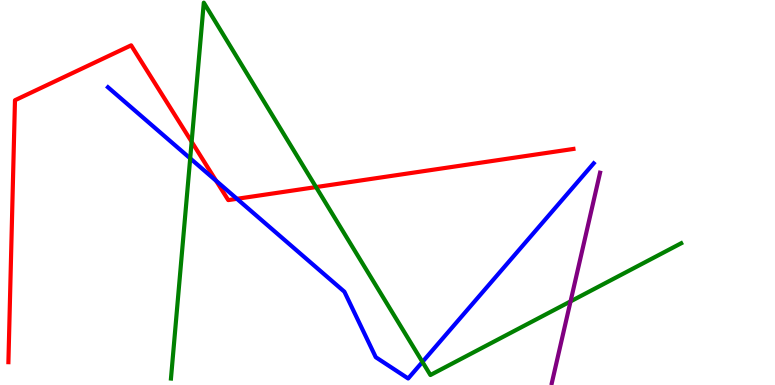[{'lines': ['blue', 'red'], 'intersections': [{'x': 2.79, 'y': 5.3}, {'x': 3.06, 'y': 4.84}]}, {'lines': ['green', 'red'], 'intersections': [{'x': 2.47, 'y': 6.32}, {'x': 4.08, 'y': 5.14}]}, {'lines': ['purple', 'red'], 'intersections': []}, {'lines': ['blue', 'green'], 'intersections': [{'x': 2.45, 'y': 5.89}, {'x': 5.45, 'y': 0.599}]}, {'lines': ['blue', 'purple'], 'intersections': []}, {'lines': ['green', 'purple'], 'intersections': [{'x': 7.36, 'y': 2.17}]}]